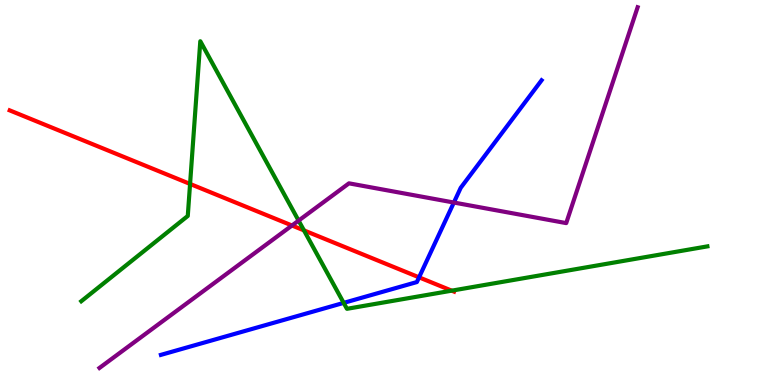[{'lines': ['blue', 'red'], 'intersections': [{'x': 5.41, 'y': 2.8}]}, {'lines': ['green', 'red'], 'intersections': [{'x': 2.45, 'y': 5.22}, {'x': 3.92, 'y': 4.02}, {'x': 5.83, 'y': 2.45}]}, {'lines': ['purple', 'red'], 'intersections': [{'x': 3.77, 'y': 4.14}]}, {'lines': ['blue', 'green'], 'intersections': [{'x': 4.43, 'y': 2.13}]}, {'lines': ['blue', 'purple'], 'intersections': [{'x': 5.86, 'y': 4.74}]}, {'lines': ['green', 'purple'], 'intersections': [{'x': 3.85, 'y': 4.27}]}]